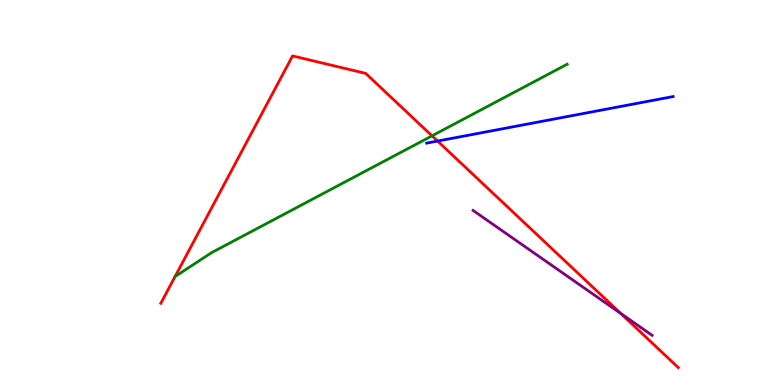[{'lines': ['blue', 'red'], 'intersections': [{'x': 5.65, 'y': 6.34}]}, {'lines': ['green', 'red'], 'intersections': [{'x': 5.57, 'y': 6.47}]}, {'lines': ['purple', 'red'], 'intersections': [{'x': 8.01, 'y': 1.86}]}, {'lines': ['blue', 'green'], 'intersections': []}, {'lines': ['blue', 'purple'], 'intersections': []}, {'lines': ['green', 'purple'], 'intersections': []}]